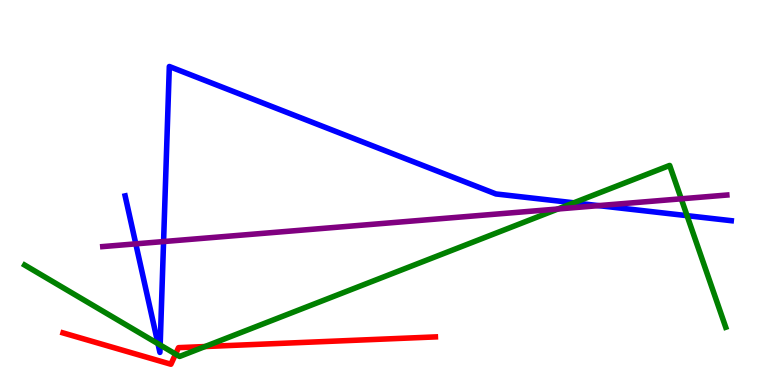[{'lines': ['blue', 'red'], 'intersections': []}, {'lines': ['green', 'red'], 'intersections': [{'x': 2.27, 'y': 0.803}, {'x': 2.65, 'y': 0.999}]}, {'lines': ['purple', 'red'], 'intersections': []}, {'lines': ['blue', 'green'], 'intersections': [{'x': 2.04, 'y': 1.07}, {'x': 2.07, 'y': 1.04}, {'x': 7.4, 'y': 4.73}, {'x': 8.87, 'y': 4.4}]}, {'lines': ['blue', 'purple'], 'intersections': [{'x': 1.75, 'y': 3.67}, {'x': 2.11, 'y': 3.73}, {'x': 7.72, 'y': 4.66}]}, {'lines': ['green', 'purple'], 'intersections': [{'x': 7.2, 'y': 4.57}, {'x': 8.79, 'y': 4.84}]}]